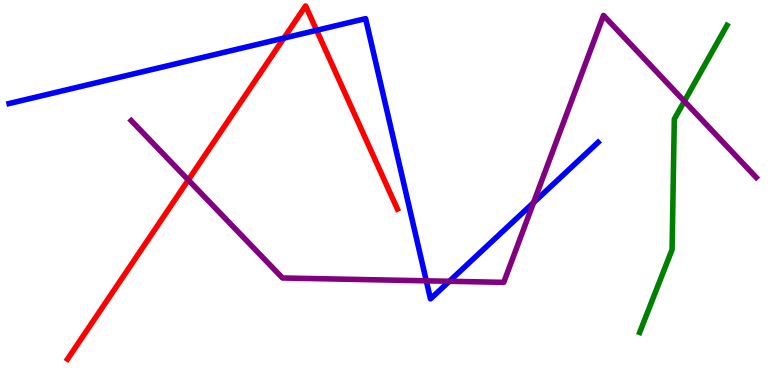[{'lines': ['blue', 'red'], 'intersections': [{'x': 3.66, 'y': 9.01}, {'x': 4.09, 'y': 9.21}]}, {'lines': ['green', 'red'], 'intersections': []}, {'lines': ['purple', 'red'], 'intersections': [{'x': 2.43, 'y': 5.33}]}, {'lines': ['blue', 'green'], 'intersections': []}, {'lines': ['blue', 'purple'], 'intersections': [{'x': 5.5, 'y': 2.71}, {'x': 5.8, 'y': 2.69}, {'x': 6.88, 'y': 4.74}]}, {'lines': ['green', 'purple'], 'intersections': [{'x': 8.83, 'y': 7.37}]}]